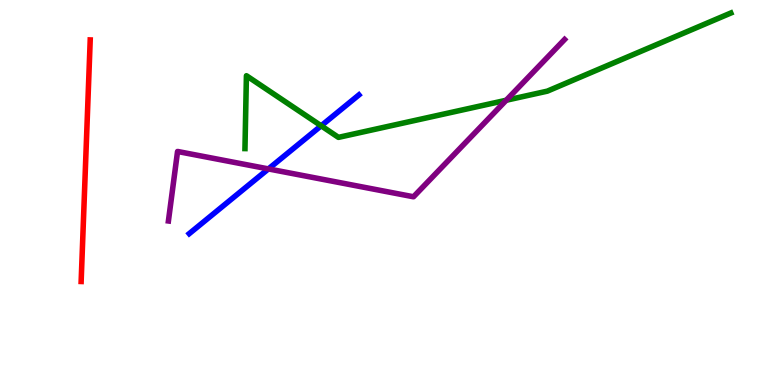[{'lines': ['blue', 'red'], 'intersections': []}, {'lines': ['green', 'red'], 'intersections': []}, {'lines': ['purple', 'red'], 'intersections': []}, {'lines': ['blue', 'green'], 'intersections': [{'x': 4.14, 'y': 6.73}]}, {'lines': ['blue', 'purple'], 'intersections': [{'x': 3.46, 'y': 5.61}]}, {'lines': ['green', 'purple'], 'intersections': [{'x': 6.53, 'y': 7.4}]}]